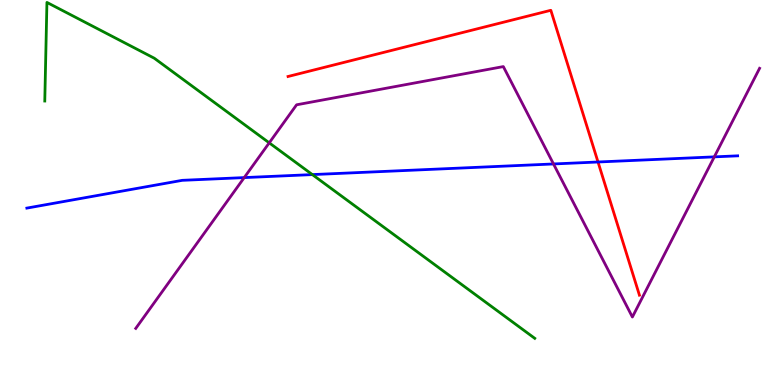[{'lines': ['blue', 'red'], 'intersections': [{'x': 7.72, 'y': 5.79}]}, {'lines': ['green', 'red'], 'intersections': []}, {'lines': ['purple', 'red'], 'intersections': []}, {'lines': ['blue', 'green'], 'intersections': [{'x': 4.03, 'y': 5.47}]}, {'lines': ['blue', 'purple'], 'intersections': [{'x': 3.15, 'y': 5.39}, {'x': 7.14, 'y': 5.74}, {'x': 9.22, 'y': 5.93}]}, {'lines': ['green', 'purple'], 'intersections': [{'x': 3.47, 'y': 6.29}]}]